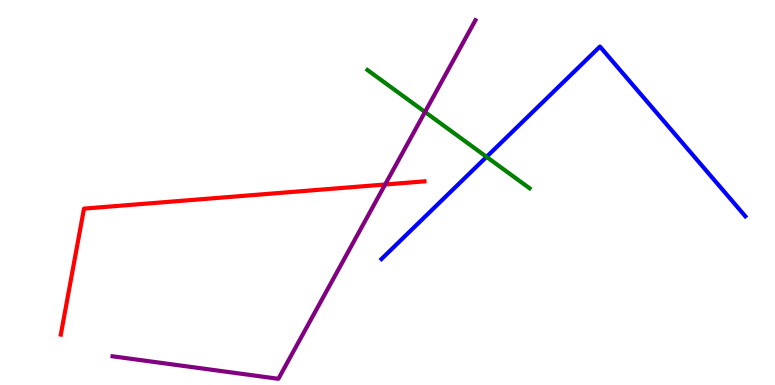[{'lines': ['blue', 'red'], 'intersections': []}, {'lines': ['green', 'red'], 'intersections': []}, {'lines': ['purple', 'red'], 'intersections': [{'x': 4.97, 'y': 5.21}]}, {'lines': ['blue', 'green'], 'intersections': [{'x': 6.28, 'y': 5.93}]}, {'lines': ['blue', 'purple'], 'intersections': []}, {'lines': ['green', 'purple'], 'intersections': [{'x': 5.48, 'y': 7.09}]}]